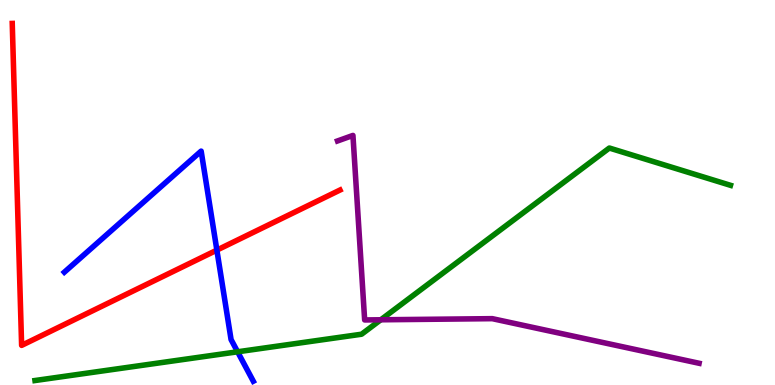[{'lines': ['blue', 'red'], 'intersections': [{'x': 2.8, 'y': 3.5}]}, {'lines': ['green', 'red'], 'intersections': []}, {'lines': ['purple', 'red'], 'intersections': []}, {'lines': ['blue', 'green'], 'intersections': [{'x': 3.07, 'y': 0.862}]}, {'lines': ['blue', 'purple'], 'intersections': []}, {'lines': ['green', 'purple'], 'intersections': [{'x': 4.91, 'y': 1.69}]}]